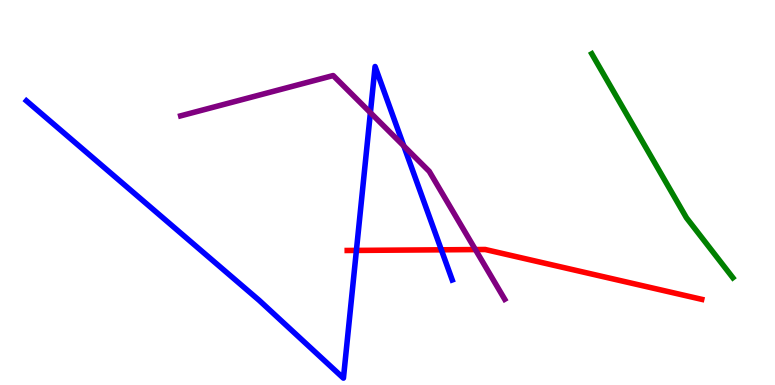[{'lines': ['blue', 'red'], 'intersections': [{'x': 4.6, 'y': 3.5}, {'x': 5.69, 'y': 3.51}]}, {'lines': ['green', 'red'], 'intersections': []}, {'lines': ['purple', 'red'], 'intersections': [{'x': 6.13, 'y': 3.52}]}, {'lines': ['blue', 'green'], 'intersections': []}, {'lines': ['blue', 'purple'], 'intersections': [{'x': 4.78, 'y': 7.07}, {'x': 5.21, 'y': 6.21}]}, {'lines': ['green', 'purple'], 'intersections': []}]